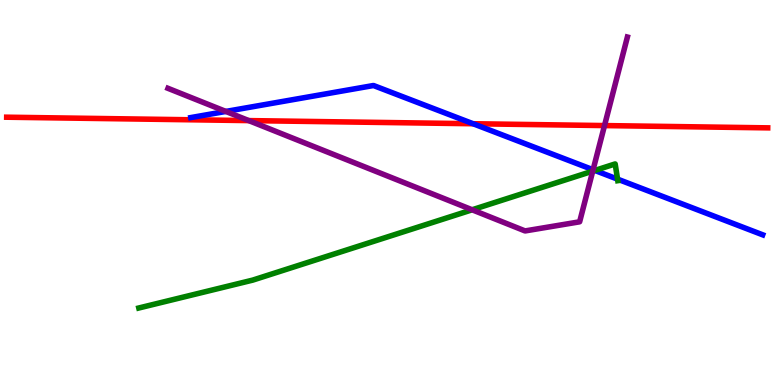[{'lines': ['blue', 'red'], 'intersections': [{'x': 6.1, 'y': 6.79}]}, {'lines': ['green', 'red'], 'intersections': []}, {'lines': ['purple', 'red'], 'intersections': [{'x': 3.21, 'y': 6.87}, {'x': 7.8, 'y': 6.74}]}, {'lines': ['blue', 'green'], 'intersections': [{'x': 7.68, 'y': 5.57}, {'x': 7.97, 'y': 5.35}]}, {'lines': ['blue', 'purple'], 'intersections': [{'x': 2.91, 'y': 7.11}, {'x': 7.65, 'y': 5.59}]}, {'lines': ['green', 'purple'], 'intersections': [{'x': 6.09, 'y': 4.55}, {'x': 7.65, 'y': 5.56}]}]